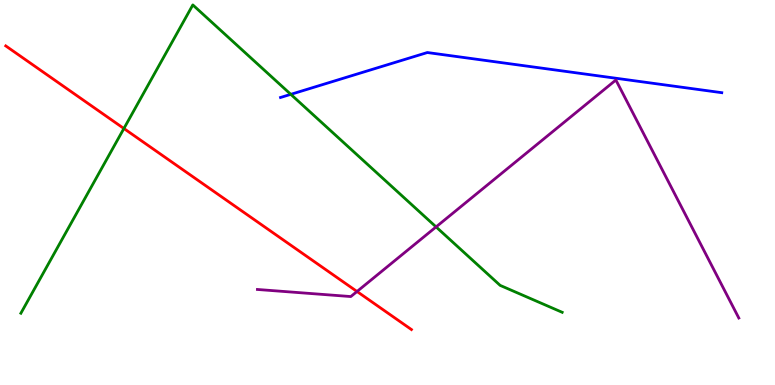[{'lines': ['blue', 'red'], 'intersections': []}, {'lines': ['green', 'red'], 'intersections': [{'x': 1.6, 'y': 6.66}]}, {'lines': ['purple', 'red'], 'intersections': [{'x': 4.61, 'y': 2.43}]}, {'lines': ['blue', 'green'], 'intersections': [{'x': 3.75, 'y': 7.55}]}, {'lines': ['blue', 'purple'], 'intersections': []}, {'lines': ['green', 'purple'], 'intersections': [{'x': 5.63, 'y': 4.11}]}]